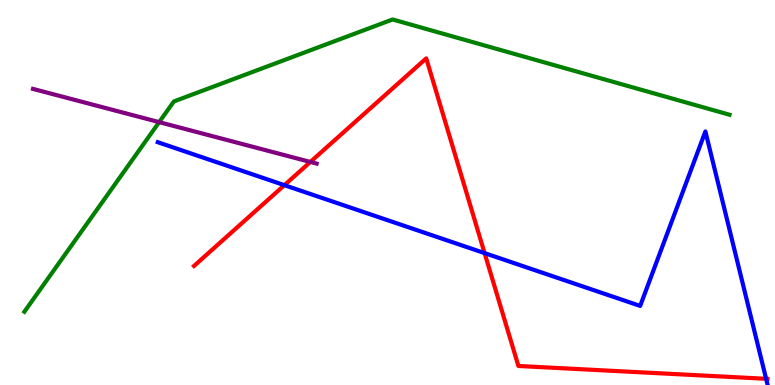[{'lines': ['blue', 'red'], 'intersections': [{'x': 3.67, 'y': 5.19}, {'x': 6.25, 'y': 3.43}, {'x': 9.89, 'y': 0.161}]}, {'lines': ['green', 'red'], 'intersections': []}, {'lines': ['purple', 'red'], 'intersections': [{'x': 4.0, 'y': 5.79}]}, {'lines': ['blue', 'green'], 'intersections': []}, {'lines': ['blue', 'purple'], 'intersections': []}, {'lines': ['green', 'purple'], 'intersections': [{'x': 2.05, 'y': 6.83}]}]